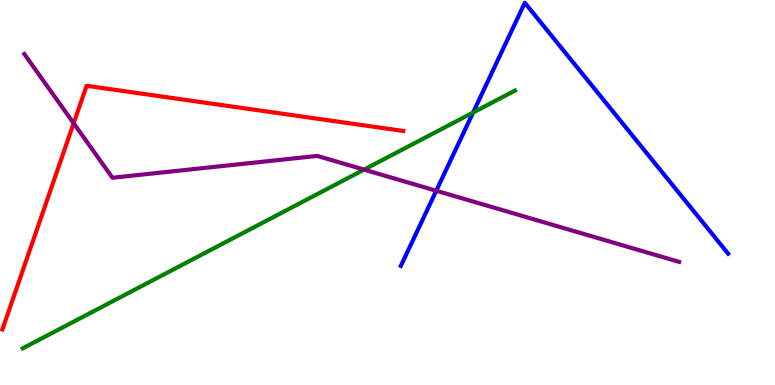[{'lines': ['blue', 'red'], 'intersections': []}, {'lines': ['green', 'red'], 'intersections': []}, {'lines': ['purple', 'red'], 'intersections': [{'x': 0.95, 'y': 6.8}]}, {'lines': ['blue', 'green'], 'intersections': [{'x': 6.1, 'y': 7.08}]}, {'lines': ['blue', 'purple'], 'intersections': [{'x': 5.63, 'y': 5.05}]}, {'lines': ['green', 'purple'], 'intersections': [{'x': 4.7, 'y': 5.59}]}]